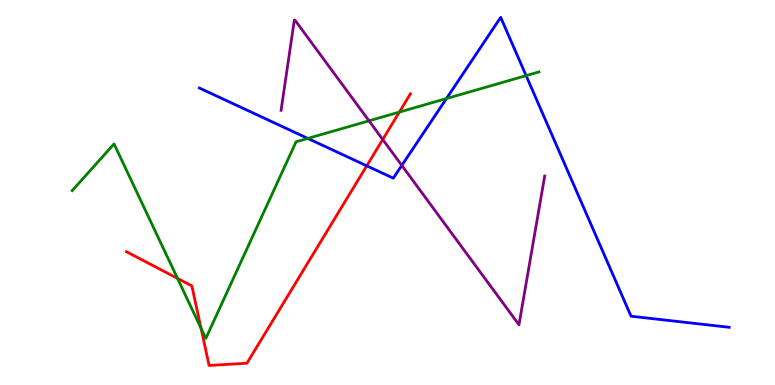[{'lines': ['blue', 'red'], 'intersections': [{'x': 4.73, 'y': 5.69}]}, {'lines': ['green', 'red'], 'intersections': [{'x': 2.29, 'y': 2.77}, {'x': 2.59, 'y': 1.47}, {'x': 5.15, 'y': 7.09}]}, {'lines': ['purple', 'red'], 'intersections': [{'x': 4.94, 'y': 6.38}]}, {'lines': ['blue', 'green'], 'intersections': [{'x': 3.97, 'y': 6.4}, {'x': 5.76, 'y': 7.44}, {'x': 6.79, 'y': 8.04}]}, {'lines': ['blue', 'purple'], 'intersections': [{'x': 5.18, 'y': 5.7}]}, {'lines': ['green', 'purple'], 'intersections': [{'x': 4.76, 'y': 6.86}]}]